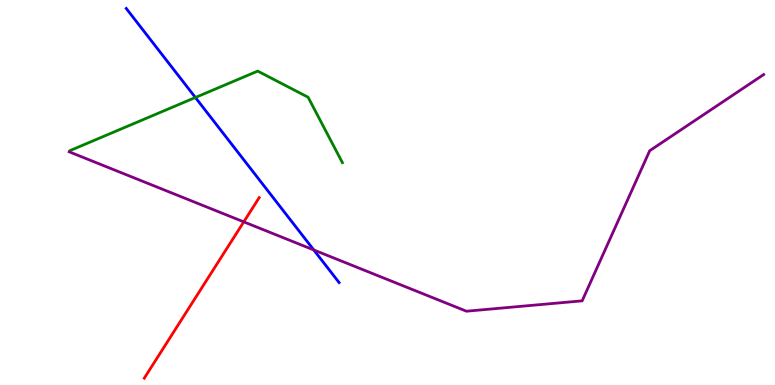[{'lines': ['blue', 'red'], 'intersections': []}, {'lines': ['green', 'red'], 'intersections': []}, {'lines': ['purple', 'red'], 'intersections': [{'x': 3.15, 'y': 4.24}]}, {'lines': ['blue', 'green'], 'intersections': [{'x': 2.52, 'y': 7.47}]}, {'lines': ['blue', 'purple'], 'intersections': [{'x': 4.05, 'y': 3.51}]}, {'lines': ['green', 'purple'], 'intersections': []}]